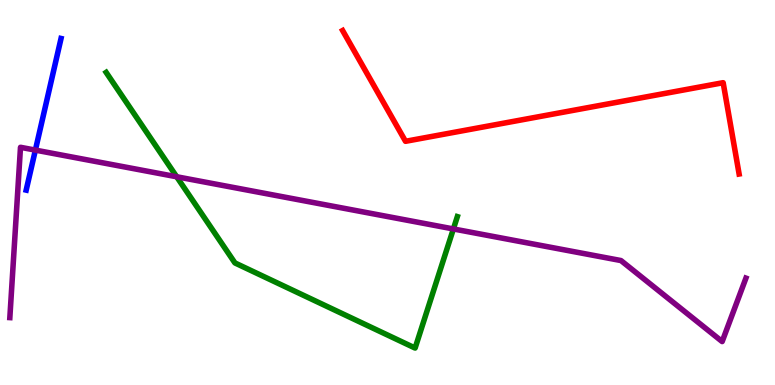[{'lines': ['blue', 'red'], 'intersections': []}, {'lines': ['green', 'red'], 'intersections': []}, {'lines': ['purple', 'red'], 'intersections': []}, {'lines': ['blue', 'green'], 'intersections': []}, {'lines': ['blue', 'purple'], 'intersections': [{'x': 0.456, 'y': 6.1}]}, {'lines': ['green', 'purple'], 'intersections': [{'x': 2.28, 'y': 5.41}, {'x': 5.85, 'y': 4.05}]}]